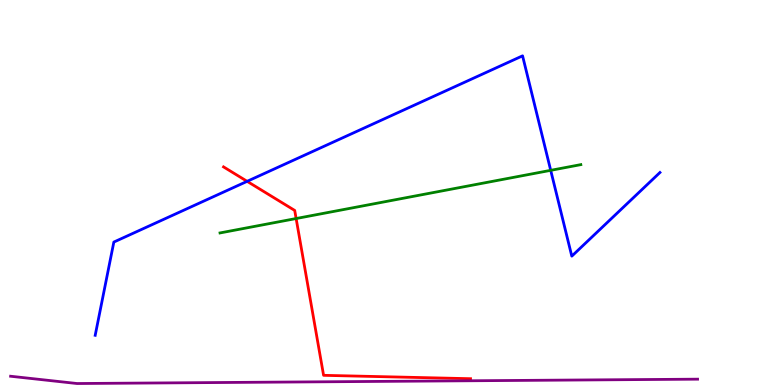[{'lines': ['blue', 'red'], 'intersections': [{'x': 3.19, 'y': 5.29}]}, {'lines': ['green', 'red'], 'intersections': [{'x': 3.82, 'y': 4.32}]}, {'lines': ['purple', 'red'], 'intersections': []}, {'lines': ['blue', 'green'], 'intersections': [{'x': 7.11, 'y': 5.58}]}, {'lines': ['blue', 'purple'], 'intersections': []}, {'lines': ['green', 'purple'], 'intersections': []}]